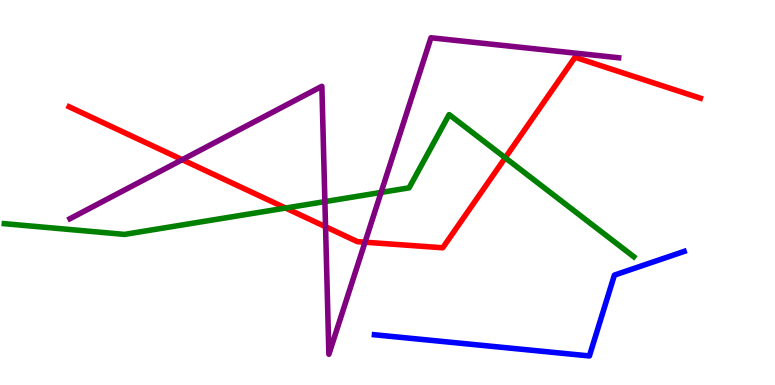[{'lines': ['blue', 'red'], 'intersections': []}, {'lines': ['green', 'red'], 'intersections': [{'x': 3.69, 'y': 4.6}, {'x': 6.52, 'y': 5.9}]}, {'lines': ['purple', 'red'], 'intersections': [{'x': 2.35, 'y': 5.85}, {'x': 4.2, 'y': 4.11}, {'x': 4.71, 'y': 3.71}]}, {'lines': ['blue', 'green'], 'intersections': []}, {'lines': ['blue', 'purple'], 'intersections': []}, {'lines': ['green', 'purple'], 'intersections': [{'x': 4.19, 'y': 4.76}, {'x': 4.92, 'y': 5.0}]}]